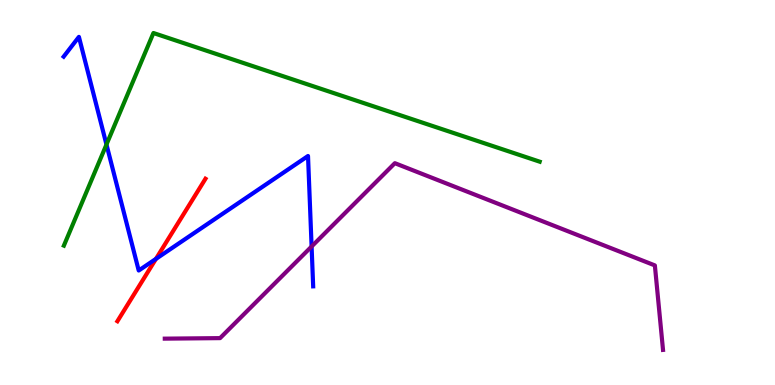[{'lines': ['blue', 'red'], 'intersections': [{'x': 2.01, 'y': 3.28}]}, {'lines': ['green', 'red'], 'intersections': []}, {'lines': ['purple', 'red'], 'intersections': []}, {'lines': ['blue', 'green'], 'intersections': [{'x': 1.37, 'y': 6.25}]}, {'lines': ['blue', 'purple'], 'intersections': [{'x': 4.02, 'y': 3.6}]}, {'lines': ['green', 'purple'], 'intersections': []}]